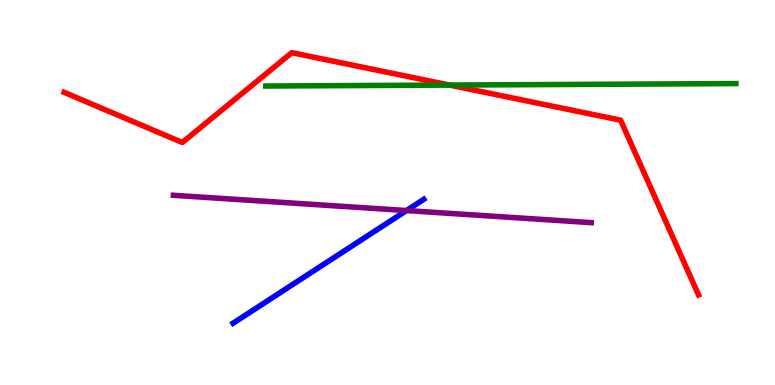[{'lines': ['blue', 'red'], 'intersections': []}, {'lines': ['green', 'red'], 'intersections': [{'x': 5.8, 'y': 7.79}]}, {'lines': ['purple', 'red'], 'intersections': []}, {'lines': ['blue', 'green'], 'intersections': []}, {'lines': ['blue', 'purple'], 'intersections': [{'x': 5.24, 'y': 4.53}]}, {'lines': ['green', 'purple'], 'intersections': []}]